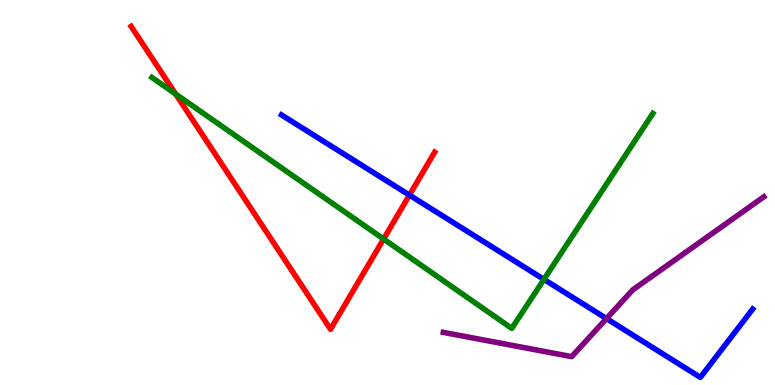[{'lines': ['blue', 'red'], 'intersections': [{'x': 5.28, 'y': 4.93}]}, {'lines': ['green', 'red'], 'intersections': [{'x': 2.27, 'y': 7.56}, {'x': 4.95, 'y': 3.79}]}, {'lines': ['purple', 'red'], 'intersections': []}, {'lines': ['blue', 'green'], 'intersections': [{'x': 7.02, 'y': 2.74}]}, {'lines': ['blue', 'purple'], 'intersections': [{'x': 7.83, 'y': 1.73}]}, {'lines': ['green', 'purple'], 'intersections': []}]